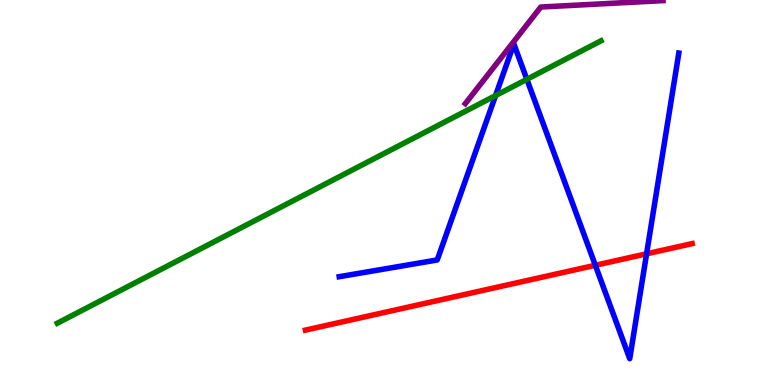[{'lines': ['blue', 'red'], 'intersections': [{'x': 7.68, 'y': 3.11}, {'x': 8.34, 'y': 3.41}]}, {'lines': ['green', 'red'], 'intersections': []}, {'lines': ['purple', 'red'], 'intersections': []}, {'lines': ['blue', 'green'], 'intersections': [{'x': 6.39, 'y': 7.52}, {'x': 6.8, 'y': 7.94}]}, {'lines': ['blue', 'purple'], 'intersections': []}, {'lines': ['green', 'purple'], 'intersections': []}]